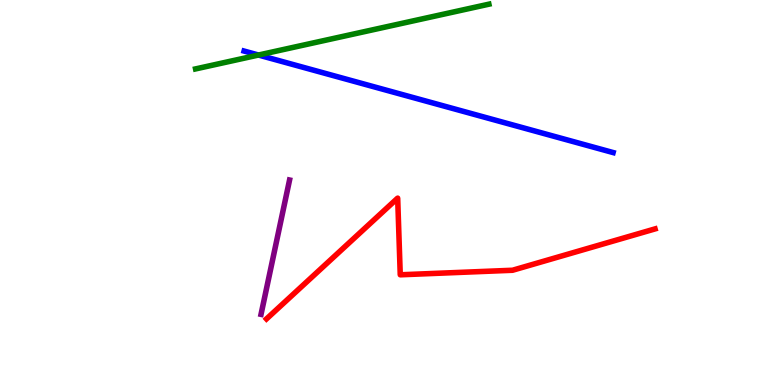[{'lines': ['blue', 'red'], 'intersections': []}, {'lines': ['green', 'red'], 'intersections': []}, {'lines': ['purple', 'red'], 'intersections': []}, {'lines': ['blue', 'green'], 'intersections': [{'x': 3.34, 'y': 8.57}]}, {'lines': ['blue', 'purple'], 'intersections': []}, {'lines': ['green', 'purple'], 'intersections': []}]